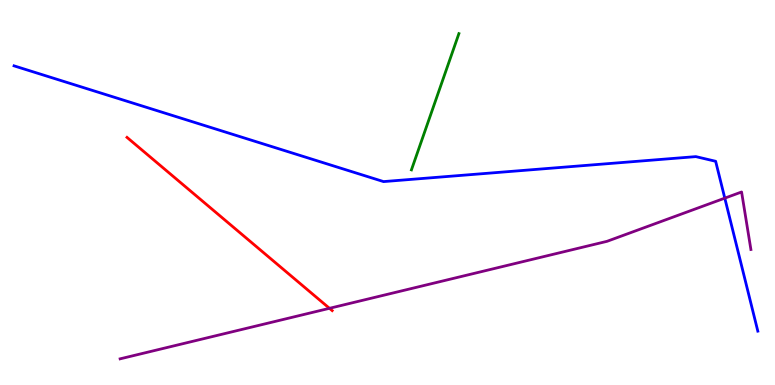[{'lines': ['blue', 'red'], 'intersections': []}, {'lines': ['green', 'red'], 'intersections': []}, {'lines': ['purple', 'red'], 'intersections': [{'x': 4.25, 'y': 1.99}]}, {'lines': ['blue', 'green'], 'intersections': []}, {'lines': ['blue', 'purple'], 'intersections': [{'x': 9.35, 'y': 4.85}]}, {'lines': ['green', 'purple'], 'intersections': []}]